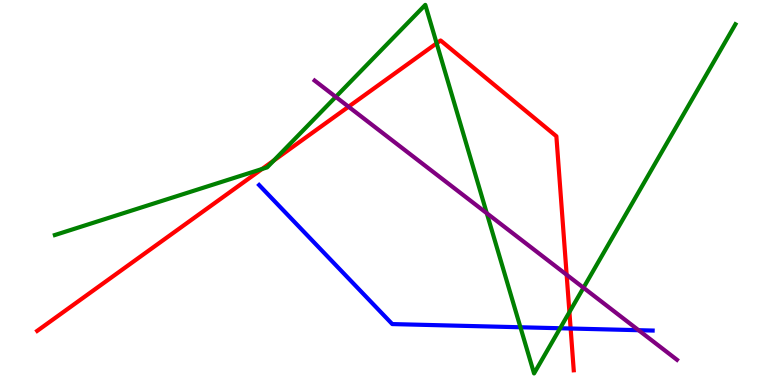[{'lines': ['blue', 'red'], 'intersections': [{'x': 7.36, 'y': 1.47}]}, {'lines': ['green', 'red'], 'intersections': [{'x': 3.38, 'y': 5.61}, {'x': 3.53, 'y': 5.83}, {'x': 5.63, 'y': 8.88}, {'x': 7.35, 'y': 1.89}]}, {'lines': ['purple', 'red'], 'intersections': [{'x': 4.5, 'y': 7.23}, {'x': 7.31, 'y': 2.86}]}, {'lines': ['blue', 'green'], 'intersections': [{'x': 6.72, 'y': 1.5}, {'x': 7.23, 'y': 1.47}]}, {'lines': ['blue', 'purple'], 'intersections': [{'x': 8.24, 'y': 1.42}]}, {'lines': ['green', 'purple'], 'intersections': [{'x': 4.33, 'y': 7.48}, {'x': 6.28, 'y': 4.46}, {'x': 7.53, 'y': 2.53}]}]